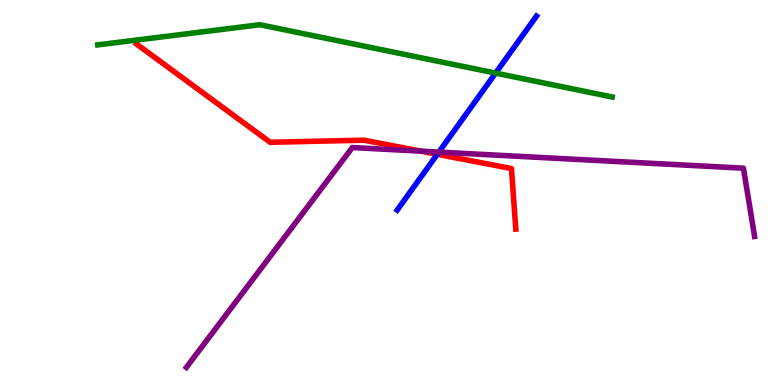[{'lines': ['blue', 'red'], 'intersections': [{'x': 5.64, 'y': 5.99}]}, {'lines': ['green', 'red'], 'intersections': []}, {'lines': ['purple', 'red'], 'intersections': [{'x': 5.43, 'y': 6.07}]}, {'lines': ['blue', 'green'], 'intersections': [{'x': 6.39, 'y': 8.1}]}, {'lines': ['blue', 'purple'], 'intersections': [{'x': 5.66, 'y': 6.05}]}, {'lines': ['green', 'purple'], 'intersections': []}]